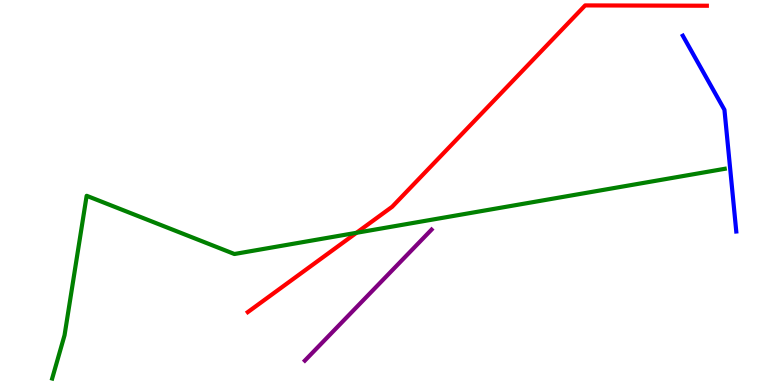[{'lines': ['blue', 'red'], 'intersections': []}, {'lines': ['green', 'red'], 'intersections': [{'x': 4.6, 'y': 3.95}]}, {'lines': ['purple', 'red'], 'intersections': []}, {'lines': ['blue', 'green'], 'intersections': []}, {'lines': ['blue', 'purple'], 'intersections': []}, {'lines': ['green', 'purple'], 'intersections': []}]